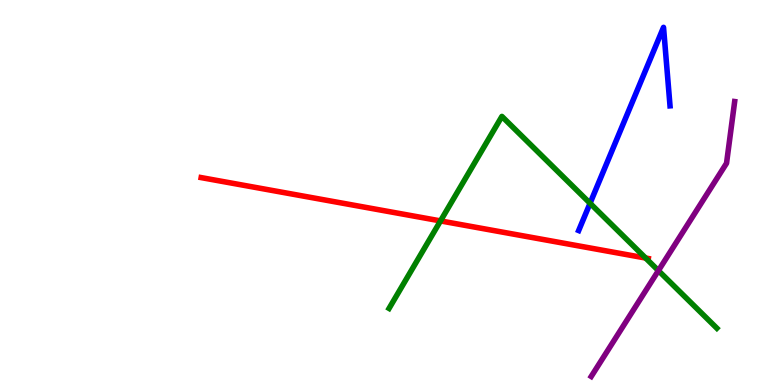[{'lines': ['blue', 'red'], 'intersections': []}, {'lines': ['green', 'red'], 'intersections': [{'x': 5.68, 'y': 4.26}, {'x': 8.33, 'y': 3.3}]}, {'lines': ['purple', 'red'], 'intersections': []}, {'lines': ['blue', 'green'], 'intersections': [{'x': 7.61, 'y': 4.72}]}, {'lines': ['blue', 'purple'], 'intersections': []}, {'lines': ['green', 'purple'], 'intersections': [{'x': 8.5, 'y': 2.97}]}]